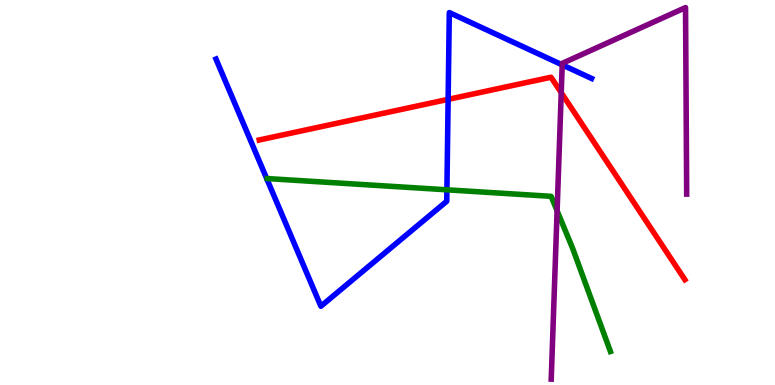[{'lines': ['blue', 'red'], 'intersections': [{'x': 5.78, 'y': 7.42}]}, {'lines': ['green', 'red'], 'intersections': []}, {'lines': ['purple', 'red'], 'intersections': [{'x': 7.24, 'y': 7.59}]}, {'lines': ['blue', 'green'], 'intersections': [{'x': 5.77, 'y': 5.07}]}, {'lines': ['blue', 'purple'], 'intersections': [{'x': 7.25, 'y': 8.32}]}, {'lines': ['green', 'purple'], 'intersections': [{'x': 7.19, 'y': 4.53}]}]